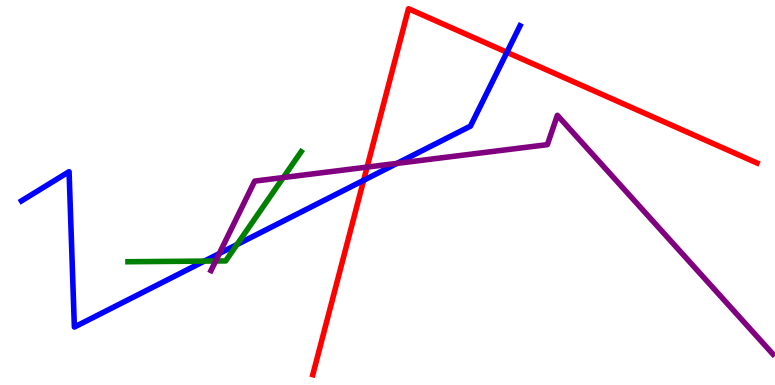[{'lines': ['blue', 'red'], 'intersections': [{'x': 4.69, 'y': 5.32}, {'x': 6.54, 'y': 8.64}]}, {'lines': ['green', 'red'], 'intersections': []}, {'lines': ['purple', 'red'], 'intersections': [{'x': 4.74, 'y': 5.66}]}, {'lines': ['blue', 'green'], 'intersections': [{'x': 2.64, 'y': 3.22}, {'x': 3.06, 'y': 3.65}]}, {'lines': ['blue', 'purple'], 'intersections': [{'x': 2.83, 'y': 3.41}, {'x': 5.12, 'y': 5.76}]}, {'lines': ['green', 'purple'], 'intersections': [{'x': 2.78, 'y': 3.22}, {'x': 3.66, 'y': 5.39}]}]